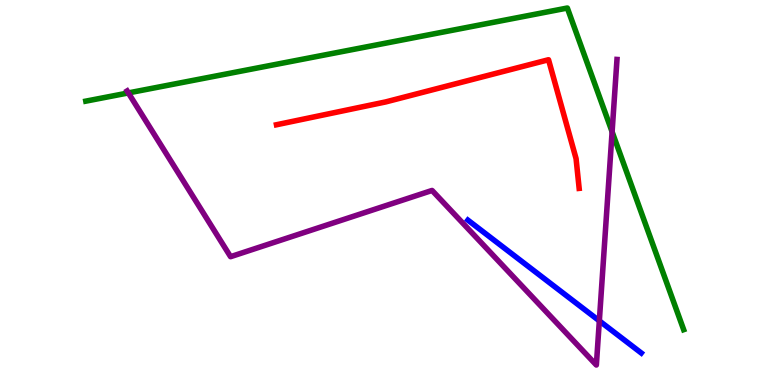[{'lines': ['blue', 'red'], 'intersections': []}, {'lines': ['green', 'red'], 'intersections': []}, {'lines': ['purple', 'red'], 'intersections': []}, {'lines': ['blue', 'green'], 'intersections': []}, {'lines': ['blue', 'purple'], 'intersections': [{'x': 7.73, 'y': 1.67}]}, {'lines': ['green', 'purple'], 'intersections': [{'x': 1.66, 'y': 7.59}, {'x': 7.9, 'y': 6.58}]}]